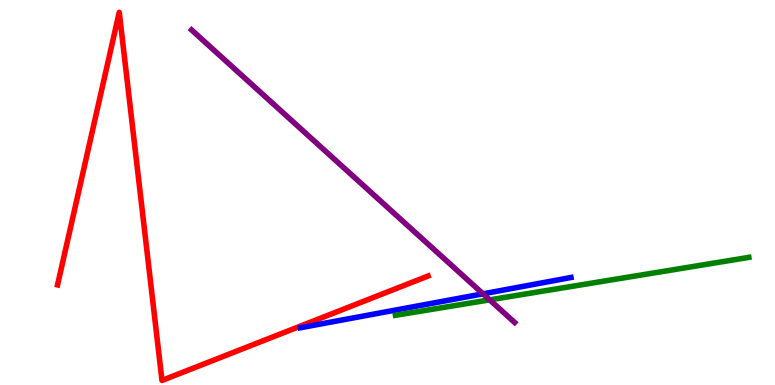[{'lines': ['blue', 'red'], 'intersections': []}, {'lines': ['green', 'red'], 'intersections': []}, {'lines': ['purple', 'red'], 'intersections': []}, {'lines': ['blue', 'green'], 'intersections': []}, {'lines': ['blue', 'purple'], 'intersections': [{'x': 6.23, 'y': 2.37}]}, {'lines': ['green', 'purple'], 'intersections': [{'x': 6.32, 'y': 2.21}]}]